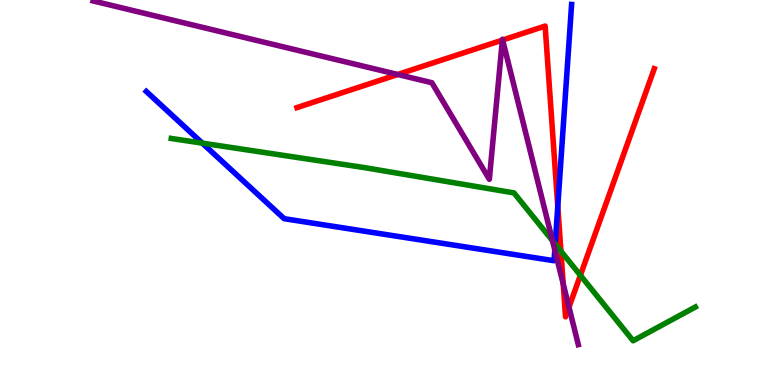[{'lines': ['blue', 'red'], 'intersections': [{'x': 7.2, 'y': 4.64}]}, {'lines': ['green', 'red'], 'intersections': [{'x': 7.24, 'y': 3.48}, {'x': 7.49, 'y': 2.85}]}, {'lines': ['purple', 'red'], 'intersections': [{'x': 5.13, 'y': 8.07}, {'x': 6.48, 'y': 8.96}, {'x': 6.49, 'y': 8.96}, {'x': 7.27, 'y': 2.63}, {'x': 7.34, 'y': 2.02}]}, {'lines': ['blue', 'green'], 'intersections': [{'x': 2.61, 'y': 6.28}, {'x': 7.16, 'y': 3.66}]}, {'lines': ['blue', 'purple'], 'intersections': [{'x': 7.16, 'y': 3.51}]}, {'lines': ['green', 'purple'], 'intersections': [{'x': 7.13, 'y': 3.75}]}]